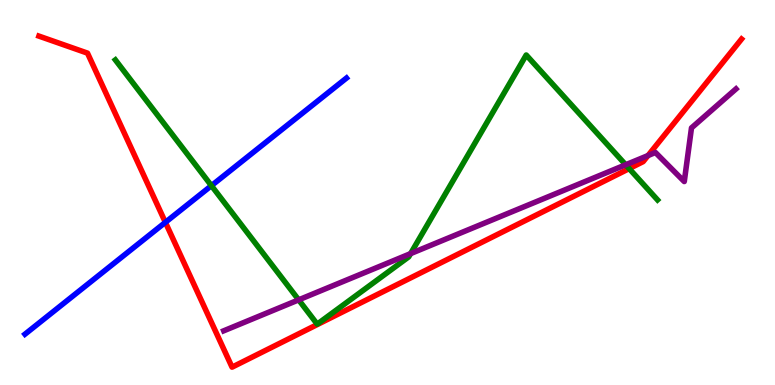[{'lines': ['blue', 'red'], 'intersections': [{'x': 2.13, 'y': 4.23}]}, {'lines': ['green', 'red'], 'intersections': [{'x': 8.12, 'y': 5.62}]}, {'lines': ['purple', 'red'], 'intersections': [{'x': 8.36, 'y': 5.96}]}, {'lines': ['blue', 'green'], 'intersections': [{'x': 2.73, 'y': 5.18}]}, {'lines': ['blue', 'purple'], 'intersections': []}, {'lines': ['green', 'purple'], 'intersections': [{'x': 3.85, 'y': 2.21}, {'x': 5.3, 'y': 3.41}, {'x': 8.07, 'y': 5.72}]}]